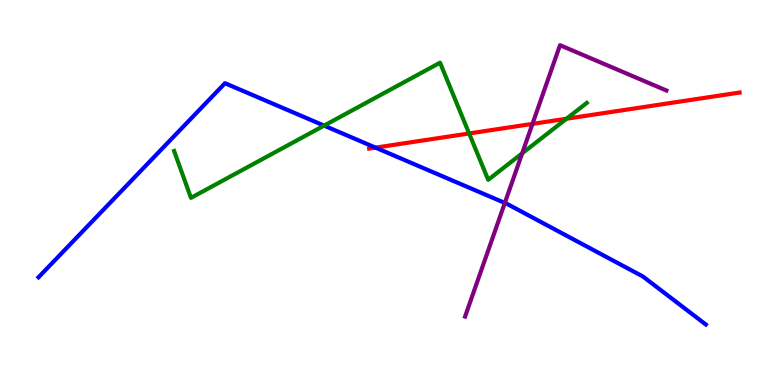[{'lines': ['blue', 'red'], 'intersections': [{'x': 4.85, 'y': 6.17}]}, {'lines': ['green', 'red'], 'intersections': [{'x': 6.05, 'y': 6.53}, {'x': 7.31, 'y': 6.92}]}, {'lines': ['purple', 'red'], 'intersections': [{'x': 6.87, 'y': 6.78}]}, {'lines': ['blue', 'green'], 'intersections': [{'x': 4.18, 'y': 6.74}]}, {'lines': ['blue', 'purple'], 'intersections': [{'x': 6.51, 'y': 4.73}]}, {'lines': ['green', 'purple'], 'intersections': [{'x': 6.74, 'y': 6.02}]}]